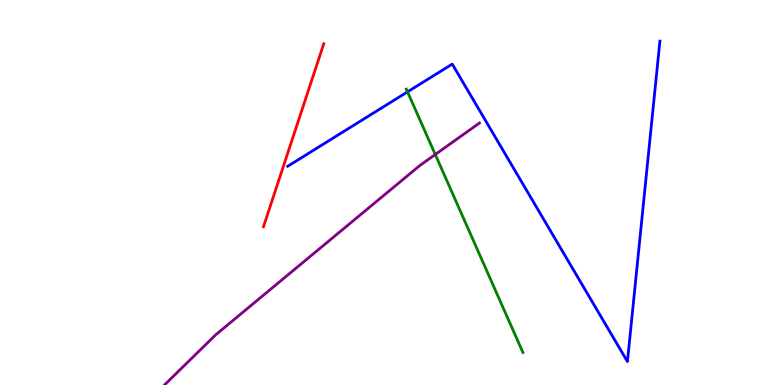[{'lines': ['blue', 'red'], 'intersections': []}, {'lines': ['green', 'red'], 'intersections': []}, {'lines': ['purple', 'red'], 'intersections': []}, {'lines': ['blue', 'green'], 'intersections': [{'x': 5.26, 'y': 7.61}]}, {'lines': ['blue', 'purple'], 'intersections': []}, {'lines': ['green', 'purple'], 'intersections': [{'x': 5.62, 'y': 5.99}]}]